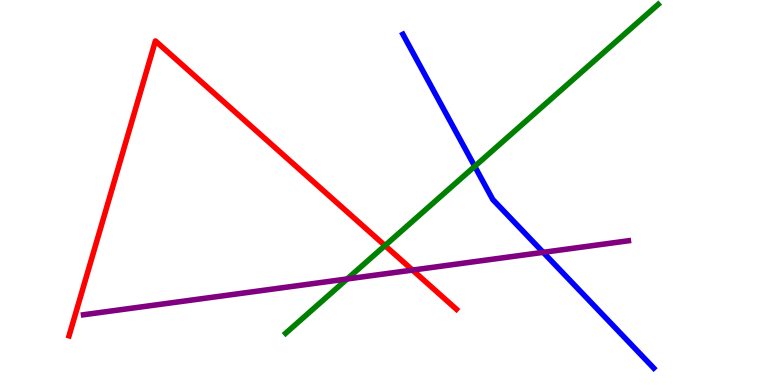[{'lines': ['blue', 'red'], 'intersections': []}, {'lines': ['green', 'red'], 'intersections': [{'x': 4.97, 'y': 3.62}]}, {'lines': ['purple', 'red'], 'intersections': [{'x': 5.32, 'y': 2.98}]}, {'lines': ['blue', 'green'], 'intersections': [{'x': 6.13, 'y': 5.68}]}, {'lines': ['blue', 'purple'], 'intersections': [{'x': 7.01, 'y': 3.45}]}, {'lines': ['green', 'purple'], 'intersections': [{'x': 4.48, 'y': 2.75}]}]